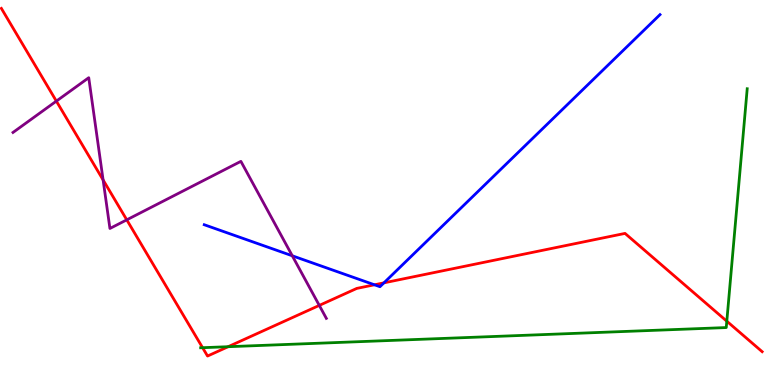[{'lines': ['blue', 'red'], 'intersections': [{'x': 4.83, 'y': 2.6}, {'x': 4.95, 'y': 2.65}]}, {'lines': ['green', 'red'], 'intersections': [{'x': 2.61, 'y': 0.969}, {'x': 2.94, 'y': 0.995}, {'x': 9.38, 'y': 1.66}]}, {'lines': ['purple', 'red'], 'intersections': [{'x': 0.727, 'y': 7.37}, {'x': 1.33, 'y': 5.33}, {'x': 1.64, 'y': 4.29}, {'x': 4.12, 'y': 2.07}]}, {'lines': ['blue', 'green'], 'intersections': []}, {'lines': ['blue', 'purple'], 'intersections': [{'x': 3.77, 'y': 3.36}]}, {'lines': ['green', 'purple'], 'intersections': []}]